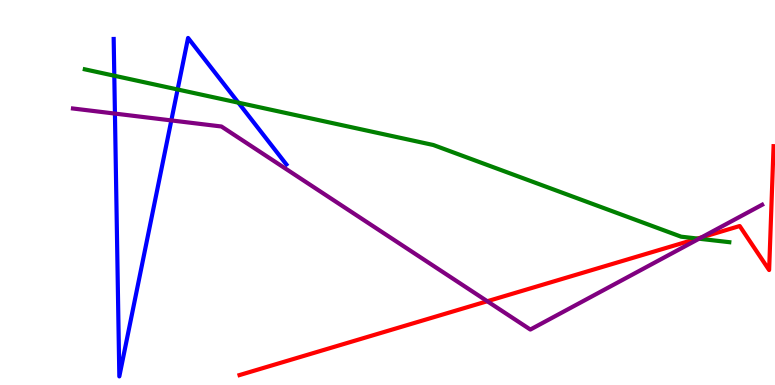[{'lines': ['blue', 'red'], 'intersections': []}, {'lines': ['green', 'red'], 'intersections': [{'x': 9.0, 'y': 3.8}]}, {'lines': ['purple', 'red'], 'intersections': [{'x': 6.29, 'y': 2.18}, {'x': 9.05, 'y': 3.83}]}, {'lines': ['blue', 'green'], 'intersections': [{'x': 1.47, 'y': 8.03}, {'x': 2.29, 'y': 7.68}, {'x': 3.08, 'y': 7.33}]}, {'lines': ['blue', 'purple'], 'intersections': [{'x': 1.48, 'y': 7.05}, {'x': 2.21, 'y': 6.87}]}, {'lines': ['green', 'purple'], 'intersections': [{'x': 9.02, 'y': 3.8}]}]